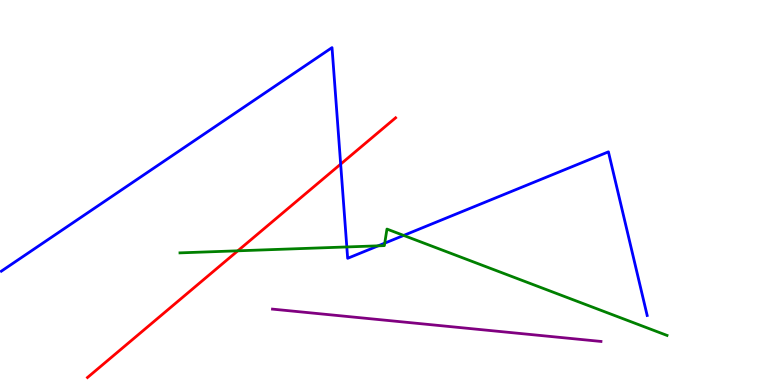[{'lines': ['blue', 'red'], 'intersections': [{'x': 4.4, 'y': 5.74}]}, {'lines': ['green', 'red'], 'intersections': [{'x': 3.07, 'y': 3.49}]}, {'lines': ['purple', 'red'], 'intersections': []}, {'lines': ['blue', 'green'], 'intersections': [{'x': 4.47, 'y': 3.59}, {'x': 4.88, 'y': 3.61}, {'x': 4.96, 'y': 3.68}, {'x': 5.21, 'y': 3.88}]}, {'lines': ['blue', 'purple'], 'intersections': []}, {'lines': ['green', 'purple'], 'intersections': []}]